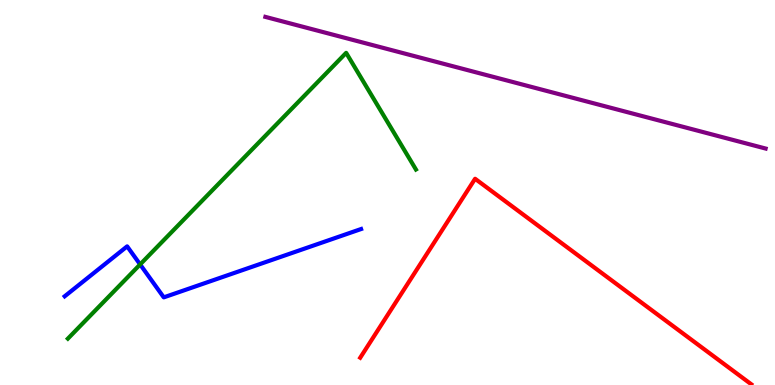[{'lines': ['blue', 'red'], 'intersections': []}, {'lines': ['green', 'red'], 'intersections': []}, {'lines': ['purple', 'red'], 'intersections': []}, {'lines': ['blue', 'green'], 'intersections': [{'x': 1.81, 'y': 3.13}]}, {'lines': ['blue', 'purple'], 'intersections': []}, {'lines': ['green', 'purple'], 'intersections': []}]